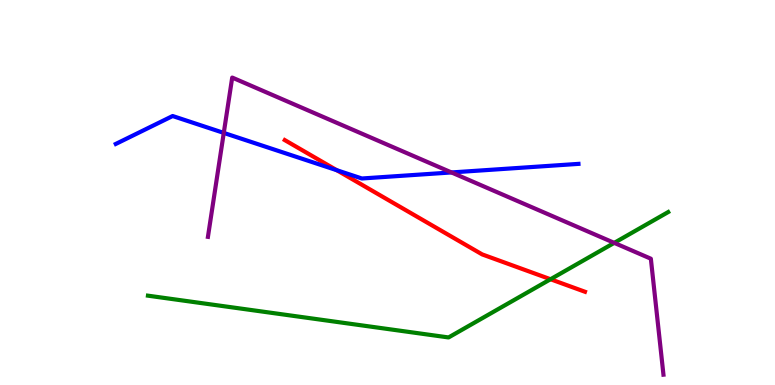[{'lines': ['blue', 'red'], 'intersections': [{'x': 4.35, 'y': 5.58}]}, {'lines': ['green', 'red'], 'intersections': [{'x': 7.1, 'y': 2.75}]}, {'lines': ['purple', 'red'], 'intersections': []}, {'lines': ['blue', 'green'], 'intersections': []}, {'lines': ['blue', 'purple'], 'intersections': [{'x': 2.89, 'y': 6.55}, {'x': 5.83, 'y': 5.52}]}, {'lines': ['green', 'purple'], 'intersections': [{'x': 7.93, 'y': 3.69}]}]